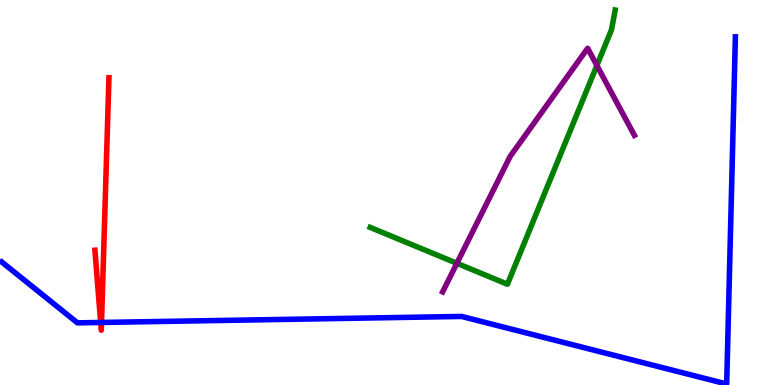[{'lines': ['blue', 'red'], 'intersections': [{'x': 1.3, 'y': 1.62}, {'x': 1.31, 'y': 1.62}]}, {'lines': ['green', 'red'], 'intersections': []}, {'lines': ['purple', 'red'], 'intersections': []}, {'lines': ['blue', 'green'], 'intersections': []}, {'lines': ['blue', 'purple'], 'intersections': []}, {'lines': ['green', 'purple'], 'intersections': [{'x': 5.9, 'y': 3.16}, {'x': 7.7, 'y': 8.3}]}]